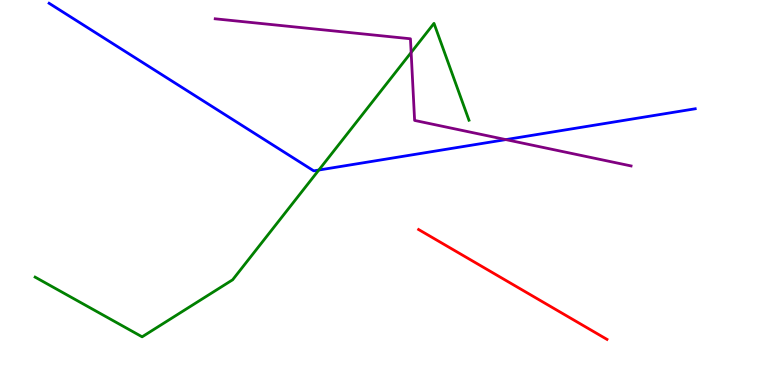[{'lines': ['blue', 'red'], 'intersections': []}, {'lines': ['green', 'red'], 'intersections': []}, {'lines': ['purple', 'red'], 'intersections': []}, {'lines': ['blue', 'green'], 'intersections': [{'x': 4.11, 'y': 5.58}]}, {'lines': ['blue', 'purple'], 'intersections': [{'x': 6.53, 'y': 6.37}]}, {'lines': ['green', 'purple'], 'intersections': [{'x': 5.31, 'y': 8.64}]}]